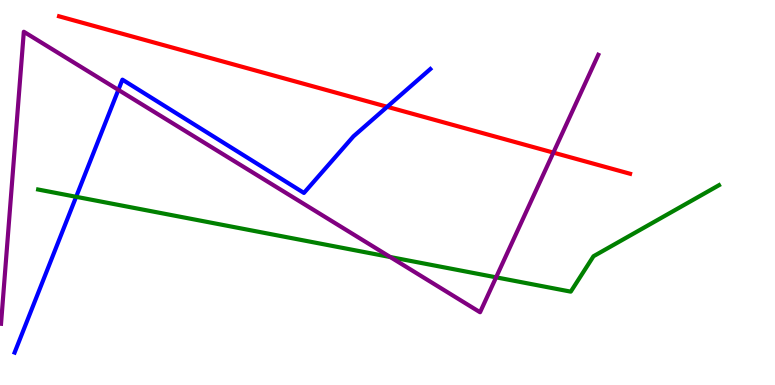[{'lines': ['blue', 'red'], 'intersections': [{'x': 5.0, 'y': 7.23}]}, {'lines': ['green', 'red'], 'intersections': []}, {'lines': ['purple', 'red'], 'intersections': [{'x': 7.14, 'y': 6.04}]}, {'lines': ['blue', 'green'], 'intersections': [{'x': 0.982, 'y': 4.89}]}, {'lines': ['blue', 'purple'], 'intersections': [{'x': 1.53, 'y': 7.67}]}, {'lines': ['green', 'purple'], 'intersections': [{'x': 5.04, 'y': 3.32}, {'x': 6.4, 'y': 2.8}]}]